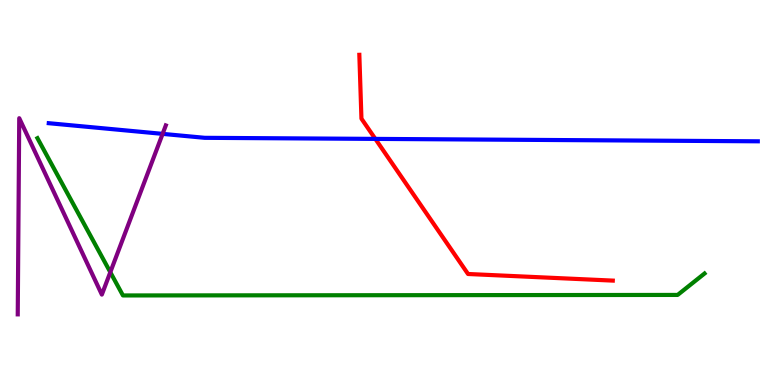[{'lines': ['blue', 'red'], 'intersections': [{'x': 4.84, 'y': 6.39}]}, {'lines': ['green', 'red'], 'intersections': []}, {'lines': ['purple', 'red'], 'intersections': []}, {'lines': ['blue', 'green'], 'intersections': []}, {'lines': ['blue', 'purple'], 'intersections': [{'x': 2.1, 'y': 6.52}]}, {'lines': ['green', 'purple'], 'intersections': [{'x': 1.42, 'y': 2.93}]}]